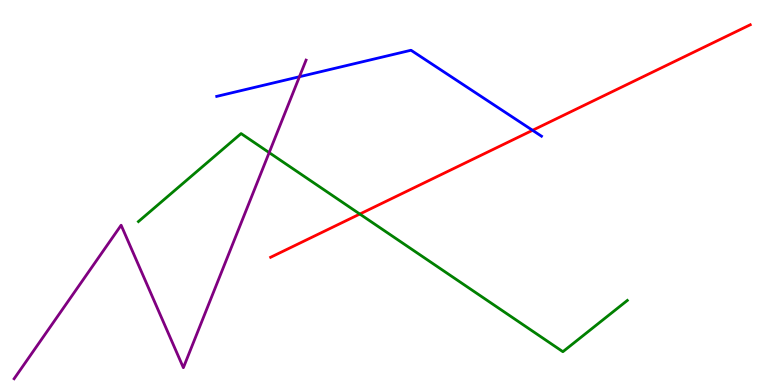[{'lines': ['blue', 'red'], 'intersections': [{'x': 6.87, 'y': 6.62}]}, {'lines': ['green', 'red'], 'intersections': [{'x': 4.64, 'y': 4.44}]}, {'lines': ['purple', 'red'], 'intersections': []}, {'lines': ['blue', 'green'], 'intersections': []}, {'lines': ['blue', 'purple'], 'intersections': [{'x': 3.86, 'y': 8.01}]}, {'lines': ['green', 'purple'], 'intersections': [{'x': 3.47, 'y': 6.04}]}]